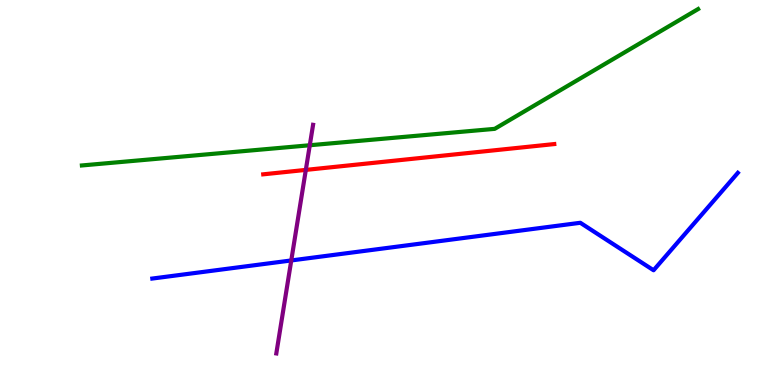[{'lines': ['blue', 'red'], 'intersections': []}, {'lines': ['green', 'red'], 'intersections': []}, {'lines': ['purple', 'red'], 'intersections': [{'x': 3.95, 'y': 5.59}]}, {'lines': ['blue', 'green'], 'intersections': []}, {'lines': ['blue', 'purple'], 'intersections': [{'x': 3.76, 'y': 3.24}]}, {'lines': ['green', 'purple'], 'intersections': [{'x': 4.0, 'y': 6.23}]}]